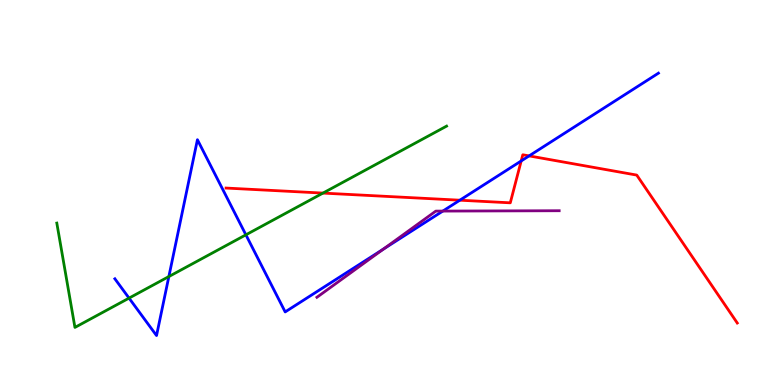[{'lines': ['blue', 'red'], 'intersections': [{'x': 5.93, 'y': 4.8}, {'x': 6.73, 'y': 5.82}, {'x': 6.83, 'y': 5.95}]}, {'lines': ['green', 'red'], 'intersections': [{'x': 4.17, 'y': 4.98}]}, {'lines': ['purple', 'red'], 'intersections': []}, {'lines': ['blue', 'green'], 'intersections': [{'x': 1.67, 'y': 2.26}, {'x': 2.18, 'y': 2.82}, {'x': 3.17, 'y': 3.9}]}, {'lines': ['blue', 'purple'], 'intersections': [{'x': 4.95, 'y': 3.53}, {'x': 5.71, 'y': 4.52}]}, {'lines': ['green', 'purple'], 'intersections': []}]